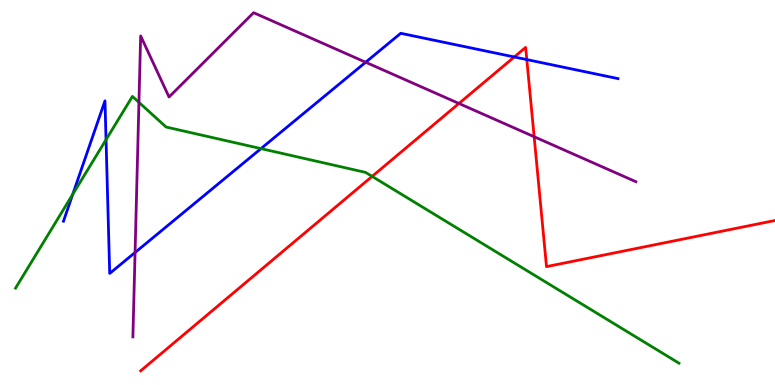[{'lines': ['blue', 'red'], 'intersections': [{'x': 6.64, 'y': 8.52}, {'x': 6.8, 'y': 8.45}]}, {'lines': ['green', 'red'], 'intersections': [{'x': 4.8, 'y': 5.42}]}, {'lines': ['purple', 'red'], 'intersections': [{'x': 5.92, 'y': 7.31}, {'x': 6.89, 'y': 6.45}]}, {'lines': ['blue', 'green'], 'intersections': [{'x': 0.939, 'y': 4.95}, {'x': 1.37, 'y': 6.37}, {'x': 3.37, 'y': 6.14}]}, {'lines': ['blue', 'purple'], 'intersections': [{'x': 1.74, 'y': 3.44}, {'x': 4.72, 'y': 8.38}]}, {'lines': ['green', 'purple'], 'intersections': [{'x': 1.79, 'y': 7.34}]}]